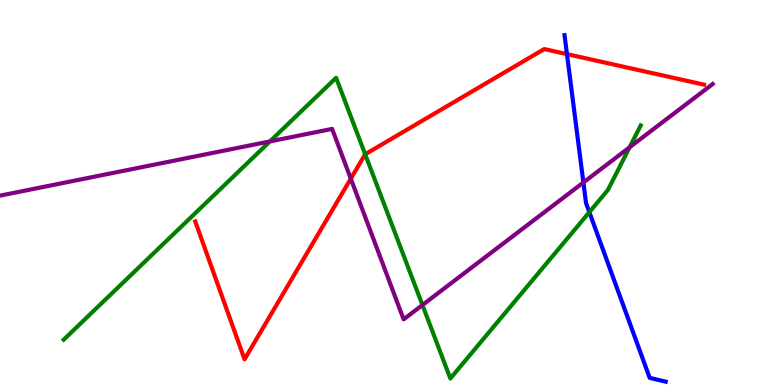[{'lines': ['blue', 'red'], 'intersections': [{'x': 7.32, 'y': 8.59}]}, {'lines': ['green', 'red'], 'intersections': [{'x': 4.71, 'y': 5.99}]}, {'lines': ['purple', 'red'], 'intersections': [{'x': 4.53, 'y': 5.36}]}, {'lines': ['blue', 'green'], 'intersections': [{'x': 7.6, 'y': 4.49}]}, {'lines': ['blue', 'purple'], 'intersections': [{'x': 7.53, 'y': 5.26}]}, {'lines': ['green', 'purple'], 'intersections': [{'x': 3.48, 'y': 6.33}, {'x': 5.45, 'y': 2.08}, {'x': 8.12, 'y': 6.17}]}]